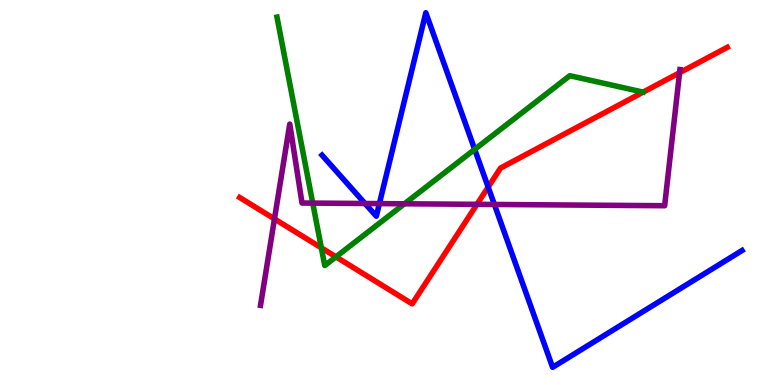[{'lines': ['blue', 'red'], 'intersections': [{'x': 6.3, 'y': 5.14}]}, {'lines': ['green', 'red'], 'intersections': [{'x': 4.15, 'y': 3.56}, {'x': 4.33, 'y': 3.33}]}, {'lines': ['purple', 'red'], 'intersections': [{'x': 3.54, 'y': 4.31}, {'x': 6.15, 'y': 4.69}, {'x': 8.77, 'y': 8.11}]}, {'lines': ['blue', 'green'], 'intersections': [{'x': 6.12, 'y': 6.12}]}, {'lines': ['blue', 'purple'], 'intersections': [{'x': 4.71, 'y': 4.71}, {'x': 4.9, 'y': 4.71}, {'x': 6.38, 'y': 4.69}]}, {'lines': ['green', 'purple'], 'intersections': [{'x': 4.04, 'y': 4.72}, {'x': 5.22, 'y': 4.71}]}]